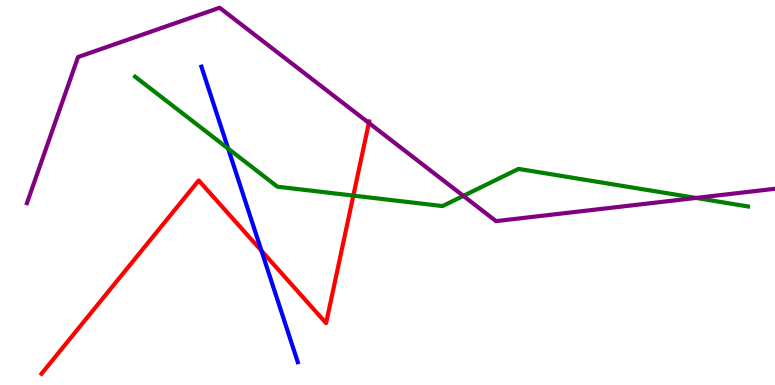[{'lines': ['blue', 'red'], 'intersections': [{'x': 3.37, 'y': 3.49}]}, {'lines': ['green', 'red'], 'intersections': [{'x': 4.56, 'y': 4.92}]}, {'lines': ['purple', 'red'], 'intersections': [{'x': 4.76, 'y': 6.81}]}, {'lines': ['blue', 'green'], 'intersections': [{'x': 2.94, 'y': 6.14}]}, {'lines': ['blue', 'purple'], 'intersections': []}, {'lines': ['green', 'purple'], 'intersections': [{'x': 5.98, 'y': 4.91}, {'x': 8.98, 'y': 4.86}]}]